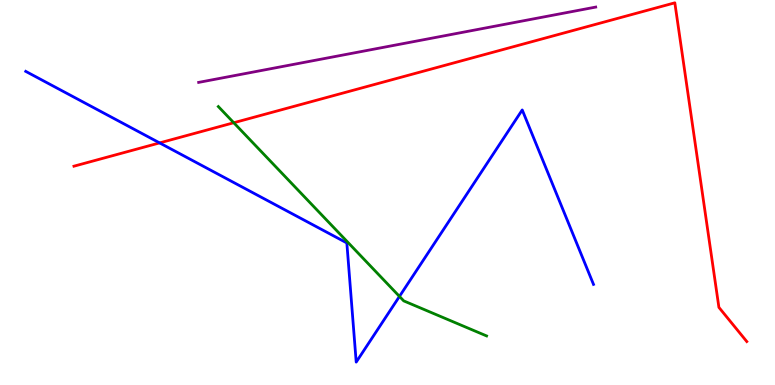[{'lines': ['blue', 'red'], 'intersections': [{'x': 2.06, 'y': 6.29}]}, {'lines': ['green', 'red'], 'intersections': [{'x': 3.02, 'y': 6.81}]}, {'lines': ['purple', 'red'], 'intersections': []}, {'lines': ['blue', 'green'], 'intersections': [{'x': 5.15, 'y': 2.3}]}, {'lines': ['blue', 'purple'], 'intersections': []}, {'lines': ['green', 'purple'], 'intersections': []}]